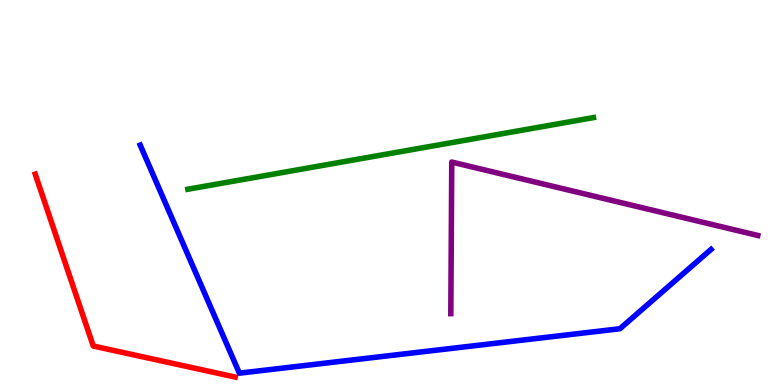[{'lines': ['blue', 'red'], 'intersections': []}, {'lines': ['green', 'red'], 'intersections': []}, {'lines': ['purple', 'red'], 'intersections': []}, {'lines': ['blue', 'green'], 'intersections': []}, {'lines': ['blue', 'purple'], 'intersections': []}, {'lines': ['green', 'purple'], 'intersections': []}]